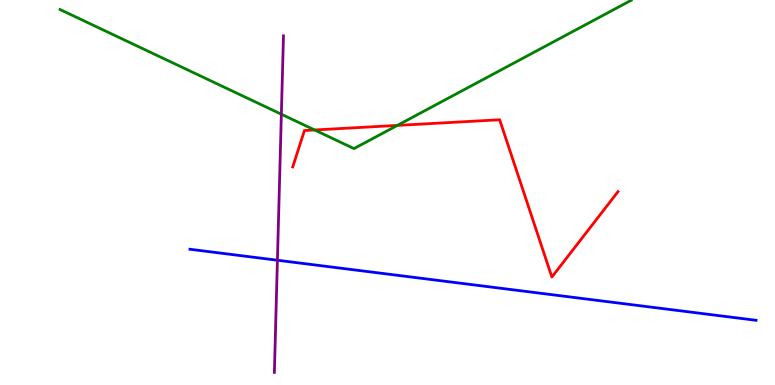[{'lines': ['blue', 'red'], 'intersections': []}, {'lines': ['green', 'red'], 'intersections': [{'x': 4.06, 'y': 6.62}, {'x': 5.13, 'y': 6.74}]}, {'lines': ['purple', 'red'], 'intersections': []}, {'lines': ['blue', 'green'], 'intersections': []}, {'lines': ['blue', 'purple'], 'intersections': [{'x': 3.58, 'y': 3.24}]}, {'lines': ['green', 'purple'], 'intersections': [{'x': 3.63, 'y': 7.03}]}]